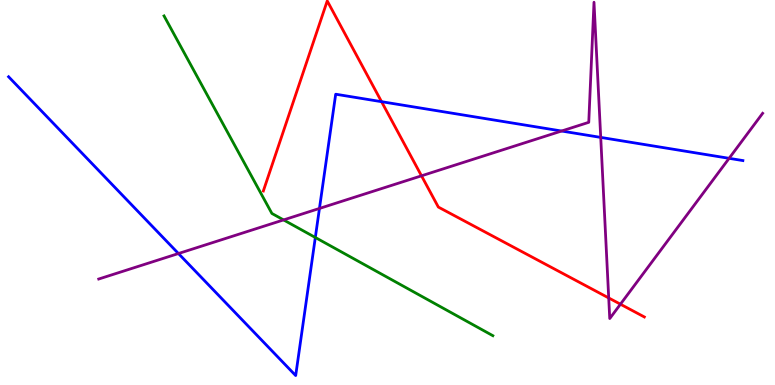[{'lines': ['blue', 'red'], 'intersections': [{'x': 4.92, 'y': 7.36}]}, {'lines': ['green', 'red'], 'intersections': []}, {'lines': ['purple', 'red'], 'intersections': [{'x': 5.44, 'y': 5.43}, {'x': 7.85, 'y': 2.26}, {'x': 8.01, 'y': 2.1}]}, {'lines': ['blue', 'green'], 'intersections': [{'x': 4.07, 'y': 3.83}]}, {'lines': ['blue', 'purple'], 'intersections': [{'x': 2.3, 'y': 3.41}, {'x': 4.12, 'y': 4.59}, {'x': 7.25, 'y': 6.6}, {'x': 7.75, 'y': 6.43}, {'x': 9.41, 'y': 5.89}]}, {'lines': ['green', 'purple'], 'intersections': [{'x': 3.66, 'y': 4.29}]}]